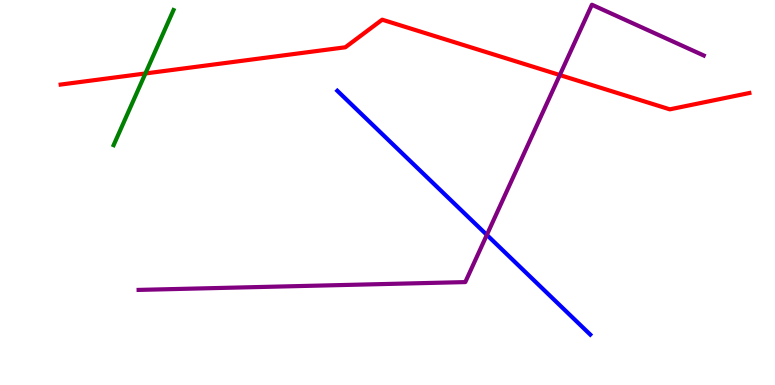[{'lines': ['blue', 'red'], 'intersections': []}, {'lines': ['green', 'red'], 'intersections': [{'x': 1.88, 'y': 8.09}]}, {'lines': ['purple', 'red'], 'intersections': [{'x': 7.22, 'y': 8.05}]}, {'lines': ['blue', 'green'], 'intersections': []}, {'lines': ['blue', 'purple'], 'intersections': [{'x': 6.28, 'y': 3.9}]}, {'lines': ['green', 'purple'], 'intersections': []}]